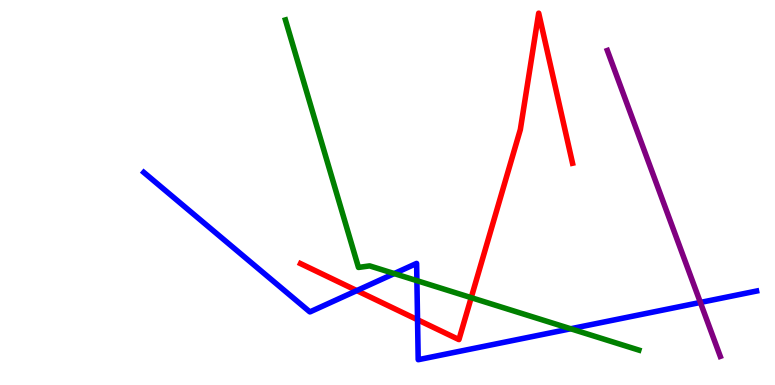[{'lines': ['blue', 'red'], 'intersections': [{'x': 4.6, 'y': 2.45}, {'x': 5.39, 'y': 1.69}]}, {'lines': ['green', 'red'], 'intersections': [{'x': 6.08, 'y': 2.27}]}, {'lines': ['purple', 'red'], 'intersections': []}, {'lines': ['blue', 'green'], 'intersections': [{'x': 5.09, 'y': 2.89}, {'x': 5.38, 'y': 2.71}, {'x': 7.36, 'y': 1.46}]}, {'lines': ['blue', 'purple'], 'intersections': [{'x': 9.04, 'y': 2.14}]}, {'lines': ['green', 'purple'], 'intersections': []}]